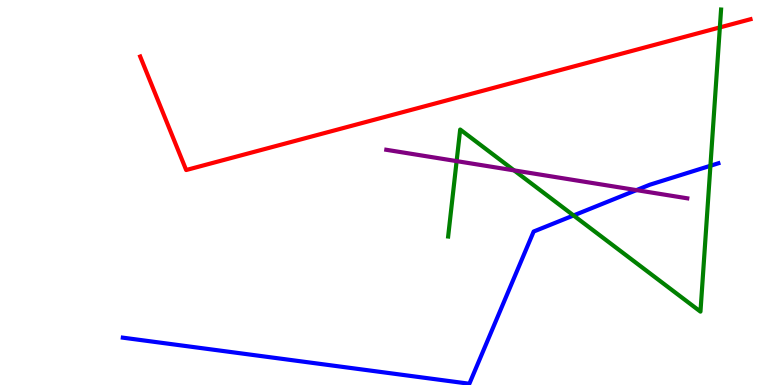[{'lines': ['blue', 'red'], 'intersections': []}, {'lines': ['green', 'red'], 'intersections': [{'x': 9.29, 'y': 9.29}]}, {'lines': ['purple', 'red'], 'intersections': []}, {'lines': ['blue', 'green'], 'intersections': [{'x': 7.4, 'y': 4.4}, {'x': 9.17, 'y': 5.69}]}, {'lines': ['blue', 'purple'], 'intersections': [{'x': 8.21, 'y': 5.06}]}, {'lines': ['green', 'purple'], 'intersections': [{'x': 5.89, 'y': 5.81}, {'x': 6.63, 'y': 5.57}]}]